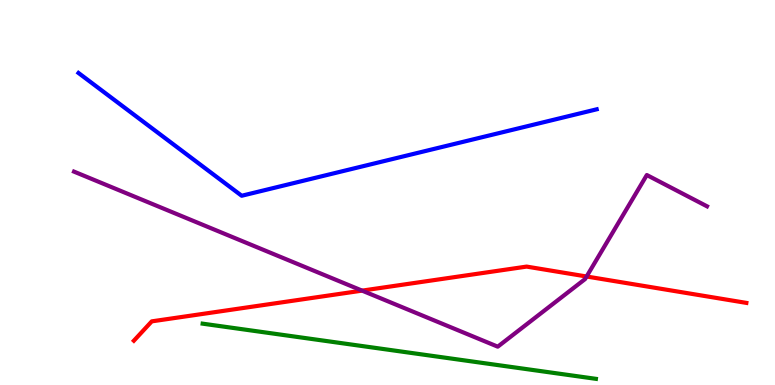[{'lines': ['blue', 'red'], 'intersections': []}, {'lines': ['green', 'red'], 'intersections': []}, {'lines': ['purple', 'red'], 'intersections': [{'x': 4.67, 'y': 2.45}, {'x': 7.57, 'y': 2.82}]}, {'lines': ['blue', 'green'], 'intersections': []}, {'lines': ['blue', 'purple'], 'intersections': []}, {'lines': ['green', 'purple'], 'intersections': []}]